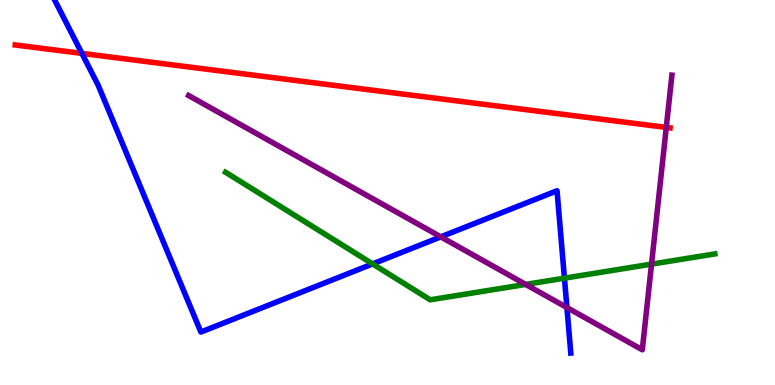[{'lines': ['blue', 'red'], 'intersections': [{'x': 1.06, 'y': 8.61}]}, {'lines': ['green', 'red'], 'intersections': []}, {'lines': ['purple', 'red'], 'intersections': [{'x': 8.6, 'y': 6.69}]}, {'lines': ['blue', 'green'], 'intersections': [{'x': 4.81, 'y': 3.15}, {'x': 7.28, 'y': 2.77}]}, {'lines': ['blue', 'purple'], 'intersections': [{'x': 5.69, 'y': 3.85}, {'x': 7.32, 'y': 2.01}]}, {'lines': ['green', 'purple'], 'intersections': [{'x': 6.78, 'y': 2.61}, {'x': 8.41, 'y': 3.14}]}]